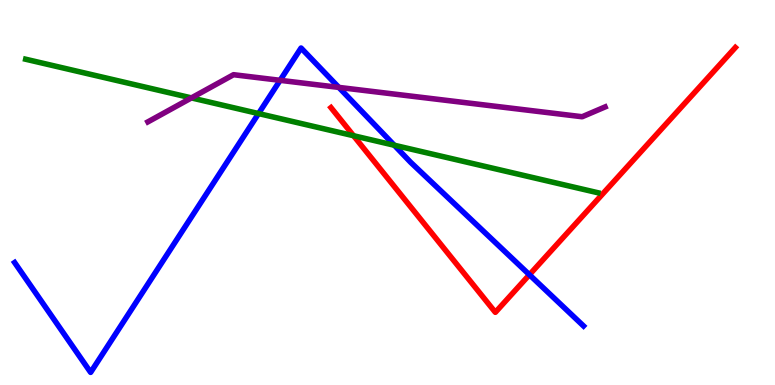[{'lines': ['blue', 'red'], 'intersections': [{'x': 6.83, 'y': 2.86}]}, {'lines': ['green', 'red'], 'intersections': [{'x': 4.56, 'y': 6.47}]}, {'lines': ['purple', 'red'], 'intersections': []}, {'lines': ['blue', 'green'], 'intersections': [{'x': 3.34, 'y': 7.05}, {'x': 5.09, 'y': 6.23}]}, {'lines': ['blue', 'purple'], 'intersections': [{'x': 3.61, 'y': 7.91}, {'x': 4.37, 'y': 7.73}]}, {'lines': ['green', 'purple'], 'intersections': [{'x': 2.47, 'y': 7.46}]}]